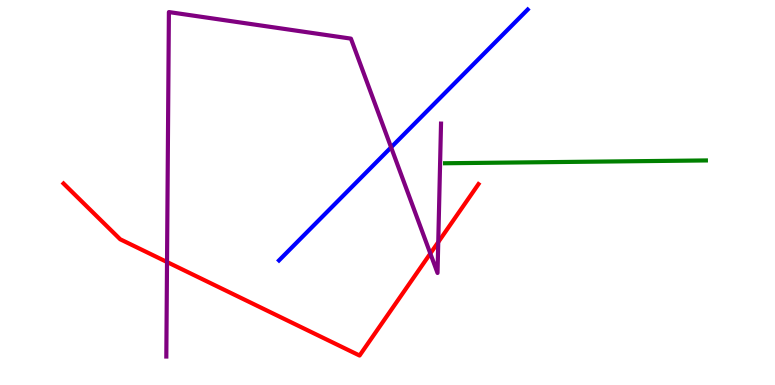[{'lines': ['blue', 'red'], 'intersections': []}, {'lines': ['green', 'red'], 'intersections': []}, {'lines': ['purple', 'red'], 'intersections': [{'x': 2.16, 'y': 3.19}, {'x': 5.55, 'y': 3.42}, {'x': 5.65, 'y': 3.71}]}, {'lines': ['blue', 'green'], 'intersections': []}, {'lines': ['blue', 'purple'], 'intersections': [{'x': 5.05, 'y': 6.17}]}, {'lines': ['green', 'purple'], 'intersections': []}]